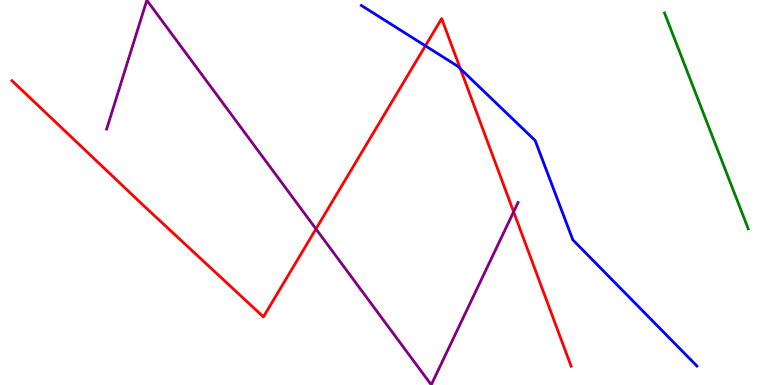[{'lines': ['blue', 'red'], 'intersections': [{'x': 5.49, 'y': 8.81}, {'x': 5.94, 'y': 8.22}]}, {'lines': ['green', 'red'], 'intersections': []}, {'lines': ['purple', 'red'], 'intersections': [{'x': 4.08, 'y': 4.05}, {'x': 6.63, 'y': 4.5}]}, {'lines': ['blue', 'green'], 'intersections': []}, {'lines': ['blue', 'purple'], 'intersections': []}, {'lines': ['green', 'purple'], 'intersections': []}]